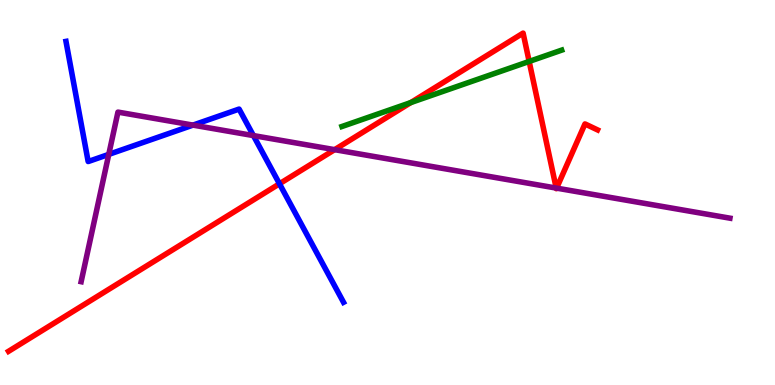[{'lines': ['blue', 'red'], 'intersections': [{'x': 3.61, 'y': 5.23}]}, {'lines': ['green', 'red'], 'intersections': [{'x': 5.3, 'y': 7.34}, {'x': 6.83, 'y': 8.4}]}, {'lines': ['purple', 'red'], 'intersections': [{'x': 4.32, 'y': 6.11}, {'x': 7.18, 'y': 5.12}, {'x': 7.18, 'y': 5.11}]}, {'lines': ['blue', 'green'], 'intersections': []}, {'lines': ['blue', 'purple'], 'intersections': [{'x': 1.4, 'y': 5.99}, {'x': 2.49, 'y': 6.75}, {'x': 3.27, 'y': 6.48}]}, {'lines': ['green', 'purple'], 'intersections': []}]